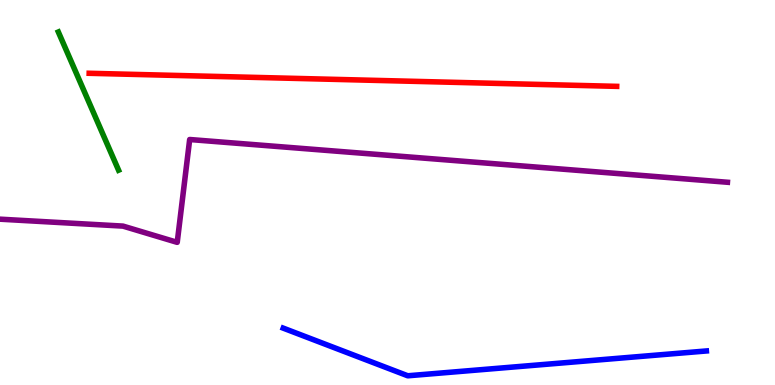[{'lines': ['blue', 'red'], 'intersections': []}, {'lines': ['green', 'red'], 'intersections': []}, {'lines': ['purple', 'red'], 'intersections': []}, {'lines': ['blue', 'green'], 'intersections': []}, {'lines': ['blue', 'purple'], 'intersections': []}, {'lines': ['green', 'purple'], 'intersections': []}]